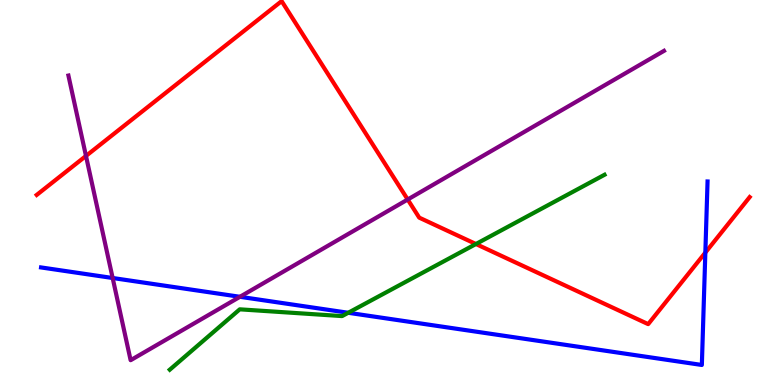[{'lines': ['blue', 'red'], 'intersections': [{'x': 9.1, 'y': 3.44}]}, {'lines': ['green', 'red'], 'intersections': [{'x': 6.14, 'y': 3.66}]}, {'lines': ['purple', 'red'], 'intersections': [{'x': 1.11, 'y': 5.95}, {'x': 5.26, 'y': 4.82}]}, {'lines': ['blue', 'green'], 'intersections': [{'x': 4.49, 'y': 1.88}]}, {'lines': ['blue', 'purple'], 'intersections': [{'x': 1.45, 'y': 2.78}, {'x': 3.1, 'y': 2.29}]}, {'lines': ['green', 'purple'], 'intersections': []}]